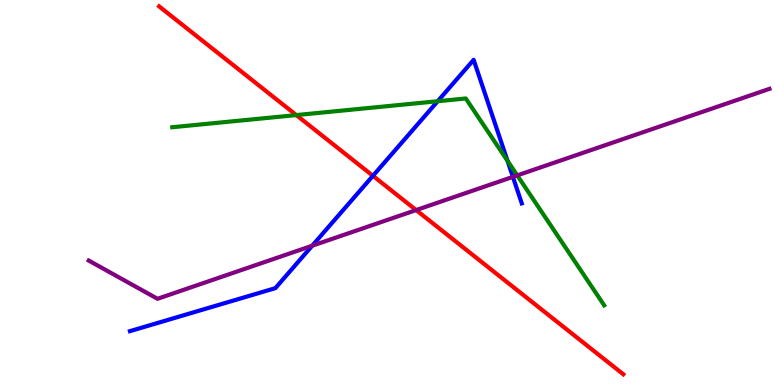[{'lines': ['blue', 'red'], 'intersections': [{'x': 4.81, 'y': 5.43}]}, {'lines': ['green', 'red'], 'intersections': [{'x': 3.82, 'y': 7.01}]}, {'lines': ['purple', 'red'], 'intersections': [{'x': 5.37, 'y': 4.54}]}, {'lines': ['blue', 'green'], 'intersections': [{'x': 5.65, 'y': 7.37}, {'x': 6.55, 'y': 5.82}]}, {'lines': ['blue', 'purple'], 'intersections': [{'x': 4.03, 'y': 3.62}, {'x': 6.62, 'y': 5.41}]}, {'lines': ['green', 'purple'], 'intersections': [{'x': 6.67, 'y': 5.44}]}]